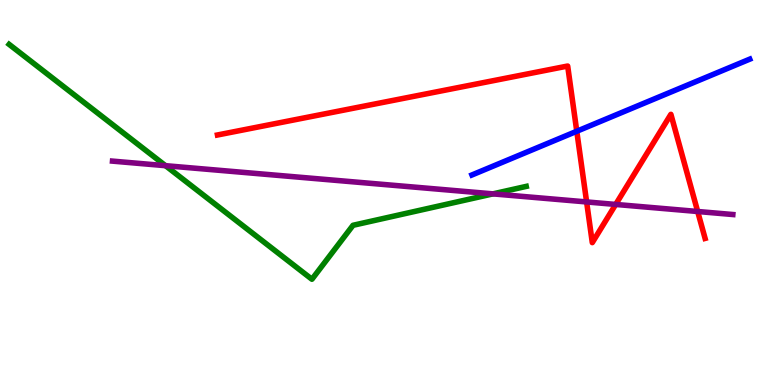[{'lines': ['blue', 'red'], 'intersections': [{'x': 7.44, 'y': 6.59}]}, {'lines': ['green', 'red'], 'intersections': []}, {'lines': ['purple', 'red'], 'intersections': [{'x': 7.57, 'y': 4.75}, {'x': 7.94, 'y': 4.69}, {'x': 9.0, 'y': 4.51}]}, {'lines': ['blue', 'green'], 'intersections': []}, {'lines': ['blue', 'purple'], 'intersections': []}, {'lines': ['green', 'purple'], 'intersections': [{'x': 2.14, 'y': 5.7}, {'x': 6.36, 'y': 4.96}]}]